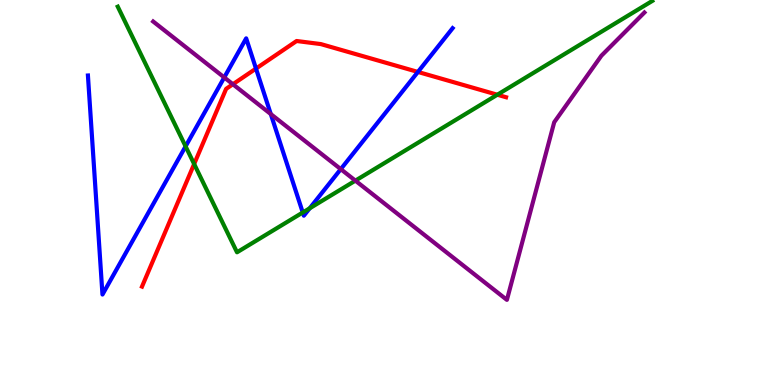[{'lines': ['blue', 'red'], 'intersections': [{'x': 3.3, 'y': 8.22}, {'x': 5.39, 'y': 8.13}]}, {'lines': ['green', 'red'], 'intersections': [{'x': 2.51, 'y': 5.74}, {'x': 6.42, 'y': 7.54}]}, {'lines': ['purple', 'red'], 'intersections': [{'x': 3.01, 'y': 7.81}]}, {'lines': ['blue', 'green'], 'intersections': [{'x': 2.39, 'y': 6.2}, {'x': 3.91, 'y': 4.48}, {'x': 4.0, 'y': 4.59}]}, {'lines': ['blue', 'purple'], 'intersections': [{'x': 2.89, 'y': 7.99}, {'x': 3.49, 'y': 7.04}, {'x': 4.4, 'y': 5.61}]}, {'lines': ['green', 'purple'], 'intersections': [{'x': 4.59, 'y': 5.31}]}]